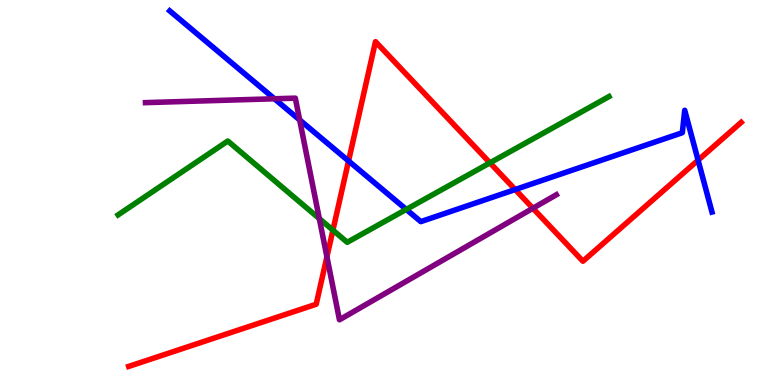[{'lines': ['blue', 'red'], 'intersections': [{'x': 4.5, 'y': 5.82}, {'x': 6.65, 'y': 5.08}, {'x': 9.01, 'y': 5.84}]}, {'lines': ['green', 'red'], 'intersections': [{'x': 4.3, 'y': 4.02}, {'x': 6.32, 'y': 5.77}]}, {'lines': ['purple', 'red'], 'intersections': [{'x': 4.22, 'y': 3.33}, {'x': 6.88, 'y': 4.59}]}, {'lines': ['blue', 'green'], 'intersections': [{'x': 5.24, 'y': 4.56}]}, {'lines': ['blue', 'purple'], 'intersections': [{'x': 3.54, 'y': 7.43}, {'x': 3.87, 'y': 6.88}]}, {'lines': ['green', 'purple'], 'intersections': [{'x': 4.12, 'y': 4.32}]}]